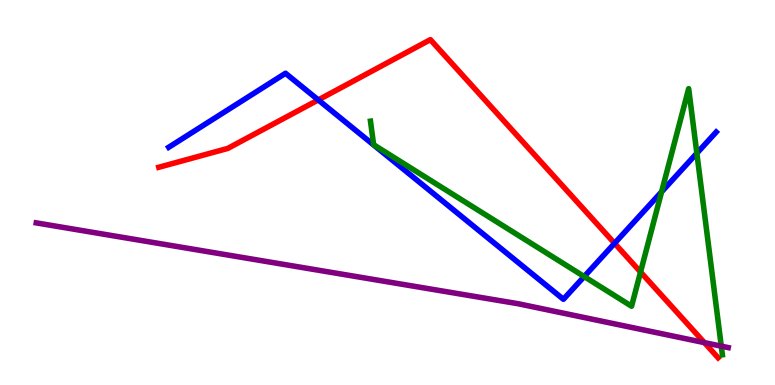[{'lines': ['blue', 'red'], 'intersections': [{'x': 4.11, 'y': 7.4}, {'x': 7.93, 'y': 3.68}]}, {'lines': ['green', 'red'], 'intersections': [{'x': 8.27, 'y': 2.93}]}, {'lines': ['purple', 'red'], 'intersections': [{'x': 9.09, 'y': 1.1}]}, {'lines': ['blue', 'green'], 'intersections': [{'x': 7.54, 'y': 2.82}, {'x': 8.54, 'y': 5.02}, {'x': 8.99, 'y': 6.02}]}, {'lines': ['blue', 'purple'], 'intersections': []}, {'lines': ['green', 'purple'], 'intersections': [{'x': 9.31, 'y': 1.01}]}]